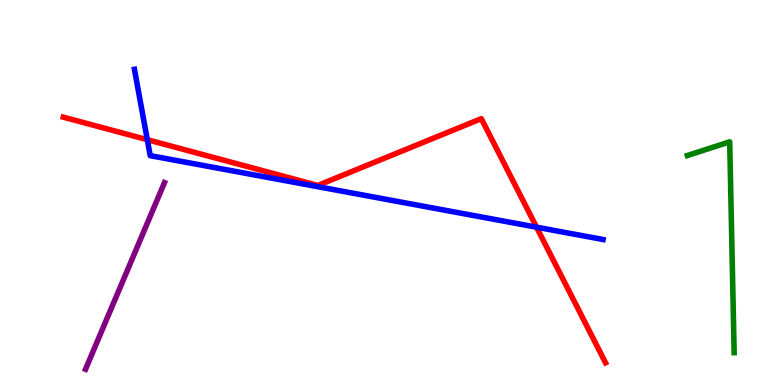[{'lines': ['blue', 'red'], 'intersections': [{'x': 1.9, 'y': 6.37}, {'x': 6.92, 'y': 4.1}]}, {'lines': ['green', 'red'], 'intersections': []}, {'lines': ['purple', 'red'], 'intersections': []}, {'lines': ['blue', 'green'], 'intersections': []}, {'lines': ['blue', 'purple'], 'intersections': []}, {'lines': ['green', 'purple'], 'intersections': []}]